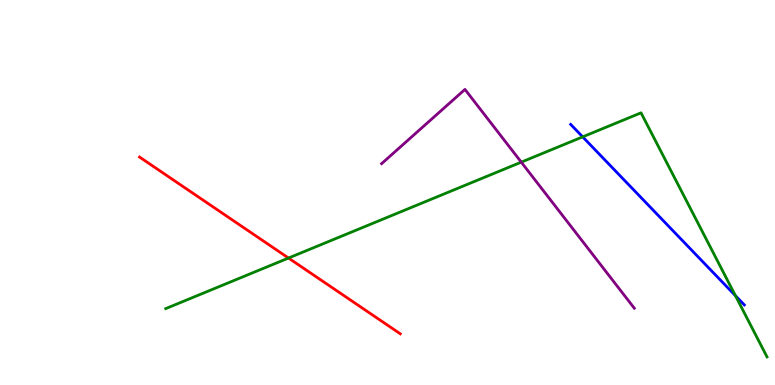[{'lines': ['blue', 'red'], 'intersections': []}, {'lines': ['green', 'red'], 'intersections': [{'x': 3.72, 'y': 3.3}]}, {'lines': ['purple', 'red'], 'intersections': []}, {'lines': ['blue', 'green'], 'intersections': [{'x': 7.52, 'y': 6.45}, {'x': 9.49, 'y': 2.32}]}, {'lines': ['blue', 'purple'], 'intersections': []}, {'lines': ['green', 'purple'], 'intersections': [{'x': 6.73, 'y': 5.79}]}]